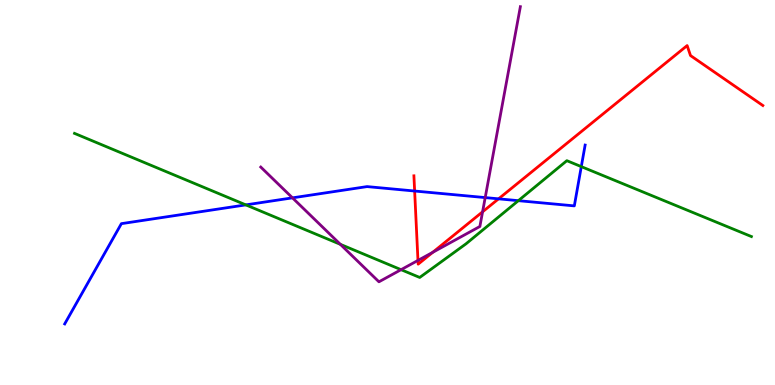[{'lines': ['blue', 'red'], 'intersections': [{'x': 5.35, 'y': 5.04}, {'x': 6.43, 'y': 4.84}]}, {'lines': ['green', 'red'], 'intersections': []}, {'lines': ['purple', 'red'], 'intersections': [{'x': 5.39, 'y': 3.24}, {'x': 5.58, 'y': 3.45}, {'x': 6.23, 'y': 4.5}]}, {'lines': ['blue', 'green'], 'intersections': [{'x': 3.17, 'y': 4.68}, {'x': 6.69, 'y': 4.79}, {'x': 7.5, 'y': 5.67}]}, {'lines': ['blue', 'purple'], 'intersections': [{'x': 3.77, 'y': 4.86}, {'x': 6.26, 'y': 4.87}]}, {'lines': ['green', 'purple'], 'intersections': [{'x': 4.39, 'y': 3.65}, {'x': 5.18, 'y': 3.0}]}]